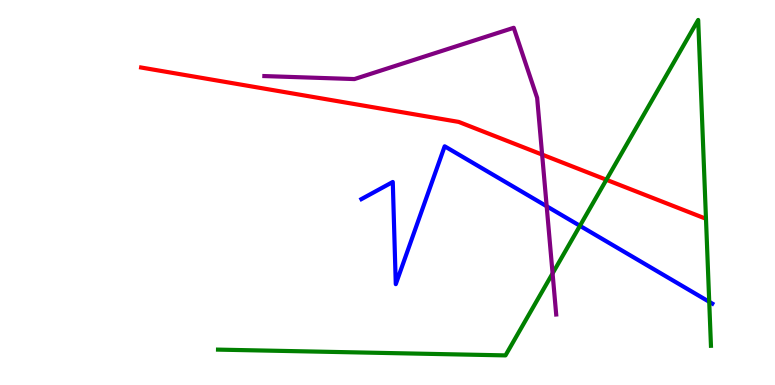[{'lines': ['blue', 'red'], 'intersections': []}, {'lines': ['green', 'red'], 'intersections': [{'x': 7.82, 'y': 5.33}]}, {'lines': ['purple', 'red'], 'intersections': [{'x': 7.0, 'y': 5.98}]}, {'lines': ['blue', 'green'], 'intersections': [{'x': 7.48, 'y': 4.14}, {'x': 9.15, 'y': 2.16}]}, {'lines': ['blue', 'purple'], 'intersections': [{'x': 7.05, 'y': 4.64}]}, {'lines': ['green', 'purple'], 'intersections': [{'x': 7.13, 'y': 2.9}]}]